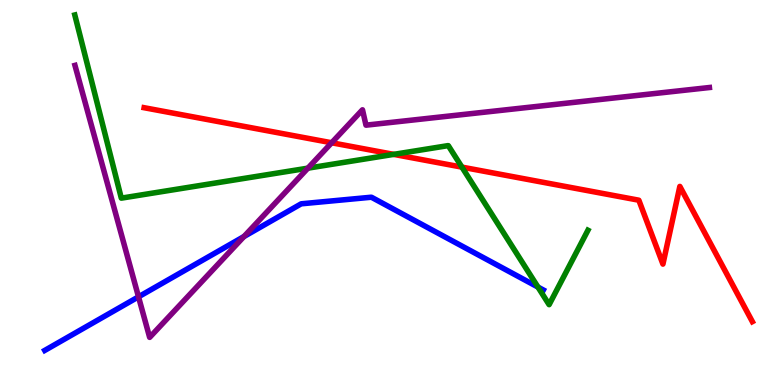[{'lines': ['blue', 'red'], 'intersections': []}, {'lines': ['green', 'red'], 'intersections': [{'x': 5.08, 'y': 5.99}, {'x': 5.96, 'y': 5.66}]}, {'lines': ['purple', 'red'], 'intersections': [{'x': 4.28, 'y': 6.29}]}, {'lines': ['blue', 'green'], 'intersections': [{'x': 6.94, 'y': 2.54}]}, {'lines': ['blue', 'purple'], 'intersections': [{'x': 1.79, 'y': 2.29}, {'x': 3.15, 'y': 3.86}]}, {'lines': ['green', 'purple'], 'intersections': [{'x': 3.97, 'y': 5.63}]}]